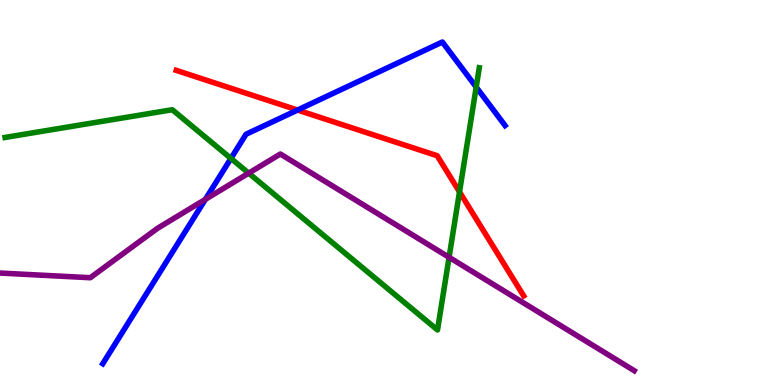[{'lines': ['blue', 'red'], 'intersections': [{'x': 3.84, 'y': 7.14}]}, {'lines': ['green', 'red'], 'intersections': [{'x': 5.93, 'y': 5.02}]}, {'lines': ['purple', 'red'], 'intersections': []}, {'lines': ['blue', 'green'], 'intersections': [{'x': 2.98, 'y': 5.88}, {'x': 6.14, 'y': 7.74}]}, {'lines': ['blue', 'purple'], 'intersections': [{'x': 2.65, 'y': 4.82}]}, {'lines': ['green', 'purple'], 'intersections': [{'x': 3.21, 'y': 5.5}, {'x': 5.79, 'y': 3.32}]}]